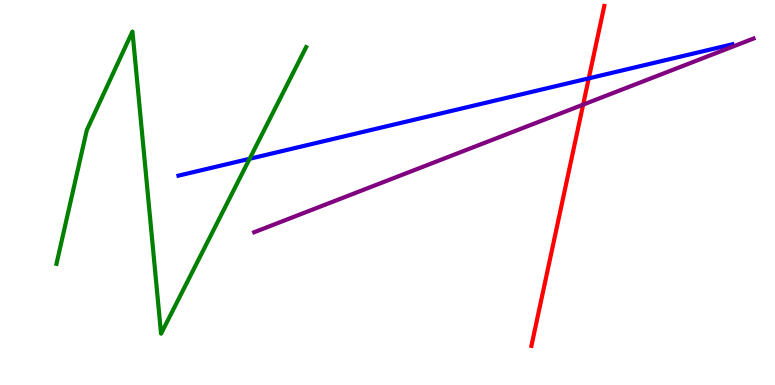[{'lines': ['blue', 'red'], 'intersections': [{'x': 7.6, 'y': 7.96}]}, {'lines': ['green', 'red'], 'intersections': []}, {'lines': ['purple', 'red'], 'intersections': [{'x': 7.52, 'y': 7.28}]}, {'lines': ['blue', 'green'], 'intersections': [{'x': 3.22, 'y': 5.88}]}, {'lines': ['blue', 'purple'], 'intersections': []}, {'lines': ['green', 'purple'], 'intersections': []}]